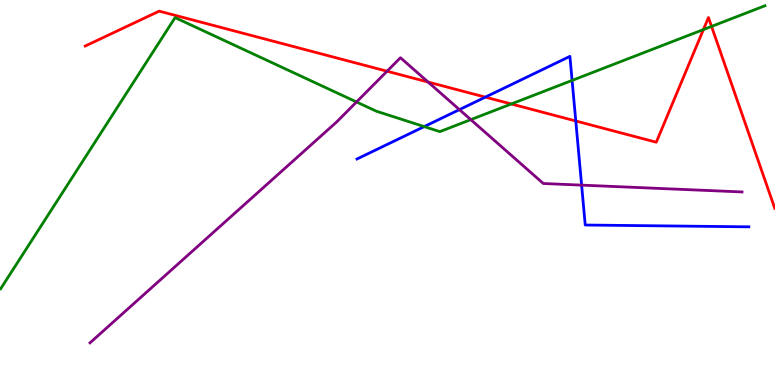[{'lines': ['blue', 'red'], 'intersections': [{'x': 6.26, 'y': 7.48}, {'x': 7.43, 'y': 6.86}]}, {'lines': ['green', 'red'], 'intersections': [{'x': 6.6, 'y': 7.3}, {'x': 9.08, 'y': 9.23}, {'x': 9.18, 'y': 9.31}]}, {'lines': ['purple', 'red'], 'intersections': [{'x': 4.99, 'y': 8.15}, {'x': 5.52, 'y': 7.87}]}, {'lines': ['blue', 'green'], 'intersections': [{'x': 5.47, 'y': 6.71}, {'x': 7.38, 'y': 7.91}]}, {'lines': ['blue', 'purple'], 'intersections': [{'x': 5.93, 'y': 7.15}, {'x': 7.5, 'y': 5.19}]}, {'lines': ['green', 'purple'], 'intersections': [{'x': 4.6, 'y': 7.35}, {'x': 6.07, 'y': 6.89}]}]